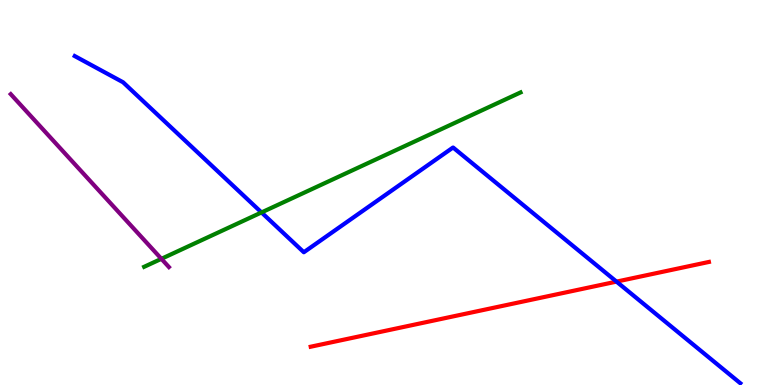[{'lines': ['blue', 'red'], 'intersections': [{'x': 7.95, 'y': 2.69}]}, {'lines': ['green', 'red'], 'intersections': []}, {'lines': ['purple', 'red'], 'intersections': []}, {'lines': ['blue', 'green'], 'intersections': [{'x': 3.37, 'y': 4.48}]}, {'lines': ['blue', 'purple'], 'intersections': []}, {'lines': ['green', 'purple'], 'intersections': [{'x': 2.08, 'y': 3.28}]}]